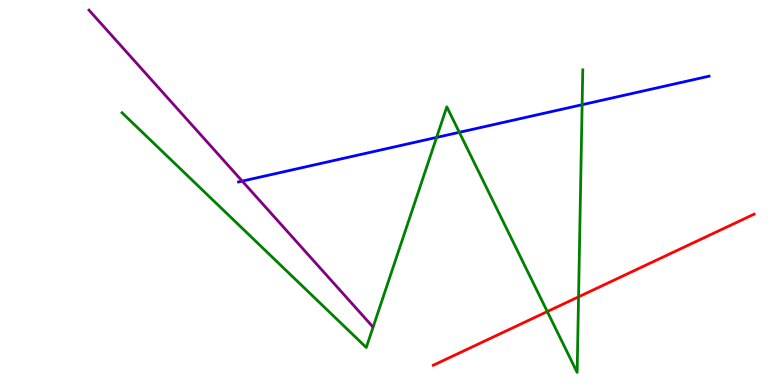[{'lines': ['blue', 'red'], 'intersections': []}, {'lines': ['green', 'red'], 'intersections': [{'x': 7.06, 'y': 1.91}, {'x': 7.47, 'y': 2.29}]}, {'lines': ['purple', 'red'], 'intersections': []}, {'lines': ['blue', 'green'], 'intersections': [{'x': 5.63, 'y': 6.43}, {'x': 5.93, 'y': 6.56}, {'x': 7.51, 'y': 7.28}]}, {'lines': ['blue', 'purple'], 'intersections': [{'x': 3.13, 'y': 5.3}]}, {'lines': ['green', 'purple'], 'intersections': []}]